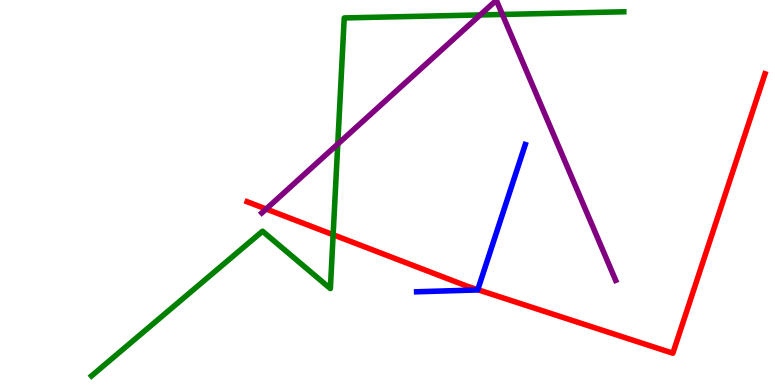[{'lines': ['blue', 'red'], 'intersections': [{'x': 6.16, 'y': 2.48}]}, {'lines': ['green', 'red'], 'intersections': [{'x': 4.3, 'y': 3.9}]}, {'lines': ['purple', 'red'], 'intersections': [{'x': 3.43, 'y': 4.57}]}, {'lines': ['blue', 'green'], 'intersections': []}, {'lines': ['blue', 'purple'], 'intersections': []}, {'lines': ['green', 'purple'], 'intersections': [{'x': 4.36, 'y': 6.26}, {'x': 6.2, 'y': 9.61}, {'x': 6.48, 'y': 9.62}]}]